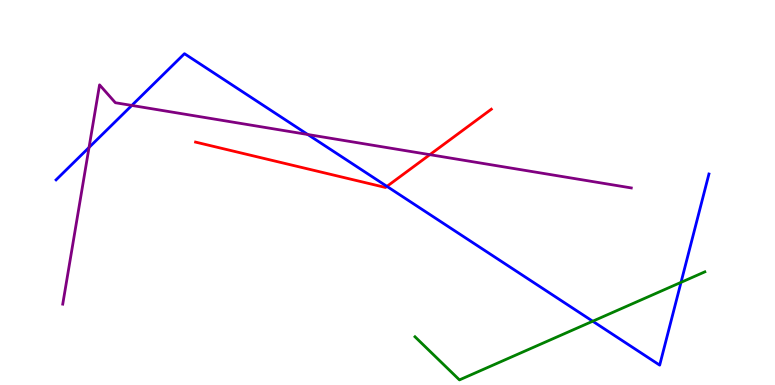[{'lines': ['blue', 'red'], 'intersections': [{'x': 4.99, 'y': 5.16}]}, {'lines': ['green', 'red'], 'intersections': []}, {'lines': ['purple', 'red'], 'intersections': [{'x': 5.55, 'y': 5.98}]}, {'lines': ['blue', 'green'], 'intersections': [{'x': 7.65, 'y': 1.66}, {'x': 8.79, 'y': 2.67}]}, {'lines': ['blue', 'purple'], 'intersections': [{'x': 1.15, 'y': 6.17}, {'x': 1.7, 'y': 7.26}, {'x': 3.97, 'y': 6.51}]}, {'lines': ['green', 'purple'], 'intersections': []}]